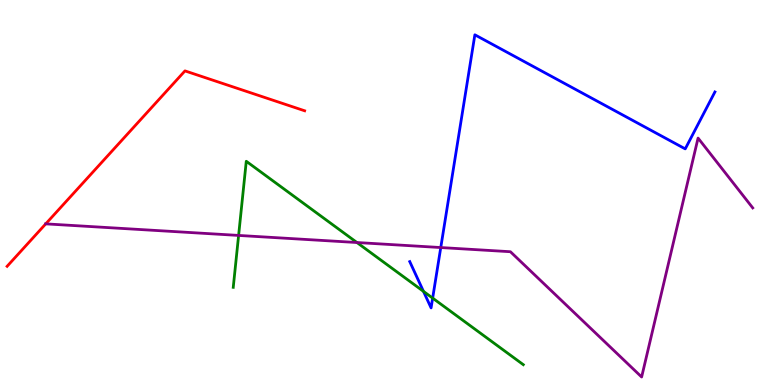[{'lines': ['blue', 'red'], 'intersections': []}, {'lines': ['green', 'red'], 'intersections': []}, {'lines': ['purple', 'red'], 'intersections': [{'x': 0.59, 'y': 4.19}]}, {'lines': ['blue', 'green'], 'intersections': [{'x': 5.46, 'y': 2.43}, {'x': 5.58, 'y': 2.26}]}, {'lines': ['blue', 'purple'], 'intersections': [{'x': 5.69, 'y': 3.57}]}, {'lines': ['green', 'purple'], 'intersections': [{'x': 3.08, 'y': 3.88}, {'x': 4.61, 'y': 3.7}]}]